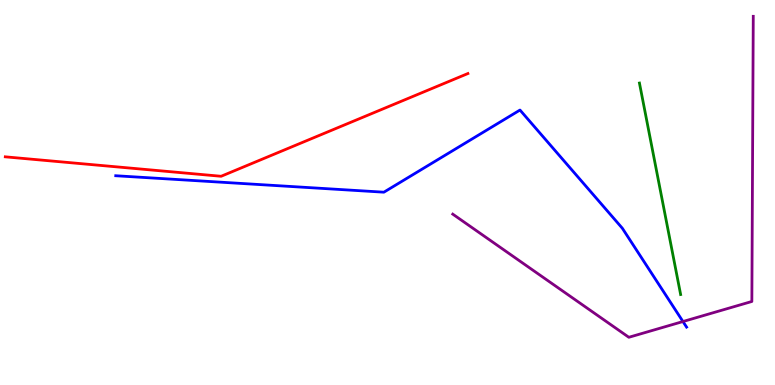[{'lines': ['blue', 'red'], 'intersections': []}, {'lines': ['green', 'red'], 'intersections': []}, {'lines': ['purple', 'red'], 'intersections': []}, {'lines': ['blue', 'green'], 'intersections': []}, {'lines': ['blue', 'purple'], 'intersections': [{'x': 8.81, 'y': 1.65}]}, {'lines': ['green', 'purple'], 'intersections': []}]